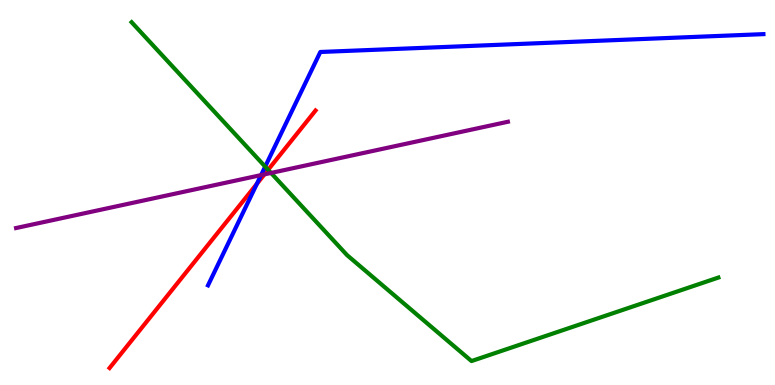[{'lines': ['blue', 'red'], 'intersections': [{'x': 3.31, 'y': 5.22}]}, {'lines': ['green', 'red'], 'intersections': [{'x': 3.46, 'y': 5.59}]}, {'lines': ['purple', 'red'], 'intersections': [{'x': 3.41, 'y': 5.47}]}, {'lines': ['blue', 'green'], 'intersections': [{'x': 3.42, 'y': 5.67}]}, {'lines': ['blue', 'purple'], 'intersections': [{'x': 3.37, 'y': 5.45}]}, {'lines': ['green', 'purple'], 'intersections': [{'x': 3.5, 'y': 5.51}]}]